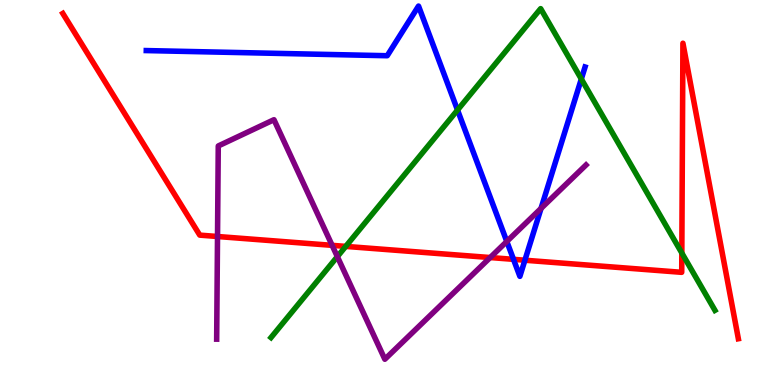[{'lines': ['blue', 'red'], 'intersections': [{'x': 6.63, 'y': 3.26}, {'x': 6.77, 'y': 3.24}]}, {'lines': ['green', 'red'], 'intersections': [{'x': 4.46, 'y': 3.6}, {'x': 8.8, 'y': 3.43}]}, {'lines': ['purple', 'red'], 'intersections': [{'x': 2.81, 'y': 3.86}, {'x': 4.29, 'y': 3.63}, {'x': 6.32, 'y': 3.31}]}, {'lines': ['blue', 'green'], 'intersections': [{'x': 5.9, 'y': 7.14}, {'x': 7.5, 'y': 7.95}]}, {'lines': ['blue', 'purple'], 'intersections': [{'x': 6.54, 'y': 3.73}, {'x': 6.98, 'y': 4.59}]}, {'lines': ['green', 'purple'], 'intersections': [{'x': 4.35, 'y': 3.33}]}]